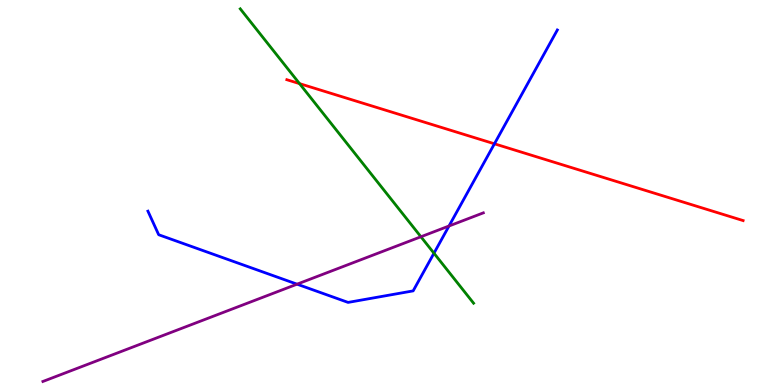[{'lines': ['blue', 'red'], 'intersections': [{'x': 6.38, 'y': 6.27}]}, {'lines': ['green', 'red'], 'intersections': [{'x': 3.87, 'y': 7.83}]}, {'lines': ['purple', 'red'], 'intersections': []}, {'lines': ['blue', 'green'], 'intersections': [{'x': 5.6, 'y': 3.42}]}, {'lines': ['blue', 'purple'], 'intersections': [{'x': 3.83, 'y': 2.62}, {'x': 5.79, 'y': 4.13}]}, {'lines': ['green', 'purple'], 'intersections': [{'x': 5.43, 'y': 3.85}]}]